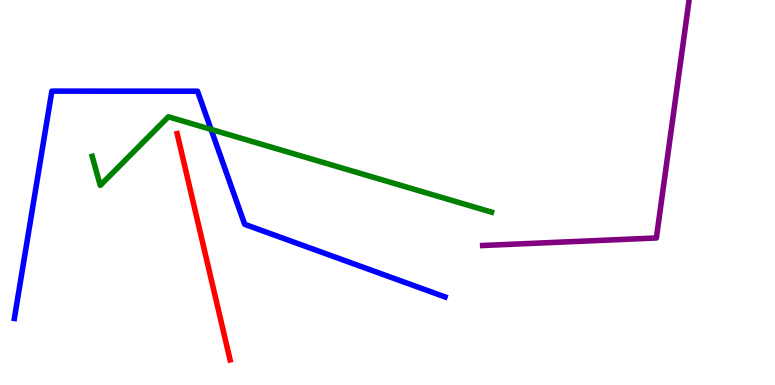[{'lines': ['blue', 'red'], 'intersections': []}, {'lines': ['green', 'red'], 'intersections': []}, {'lines': ['purple', 'red'], 'intersections': []}, {'lines': ['blue', 'green'], 'intersections': [{'x': 2.72, 'y': 6.64}]}, {'lines': ['blue', 'purple'], 'intersections': []}, {'lines': ['green', 'purple'], 'intersections': []}]